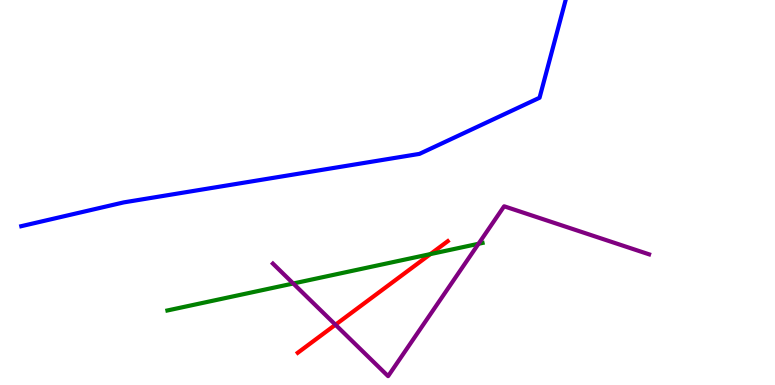[{'lines': ['blue', 'red'], 'intersections': []}, {'lines': ['green', 'red'], 'intersections': [{'x': 5.55, 'y': 3.4}]}, {'lines': ['purple', 'red'], 'intersections': [{'x': 4.33, 'y': 1.57}]}, {'lines': ['blue', 'green'], 'intersections': []}, {'lines': ['blue', 'purple'], 'intersections': []}, {'lines': ['green', 'purple'], 'intersections': [{'x': 3.78, 'y': 2.64}, {'x': 6.17, 'y': 3.67}]}]